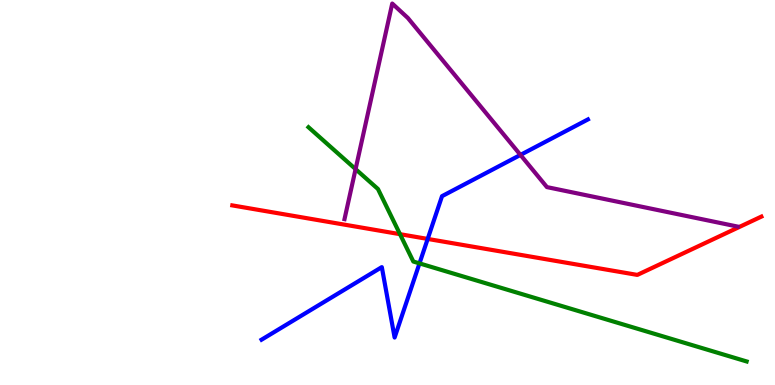[{'lines': ['blue', 'red'], 'intersections': [{'x': 5.52, 'y': 3.79}]}, {'lines': ['green', 'red'], 'intersections': [{'x': 5.16, 'y': 3.92}]}, {'lines': ['purple', 'red'], 'intersections': []}, {'lines': ['blue', 'green'], 'intersections': [{'x': 5.41, 'y': 3.16}]}, {'lines': ['blue', 'purple'], 'intersections': [{'x': 6.72, 'y': 5.98}]}, {'lines': ['green', 'purple'], 'intersections': [{'x': 4.59, 'y': 5.61}]}]